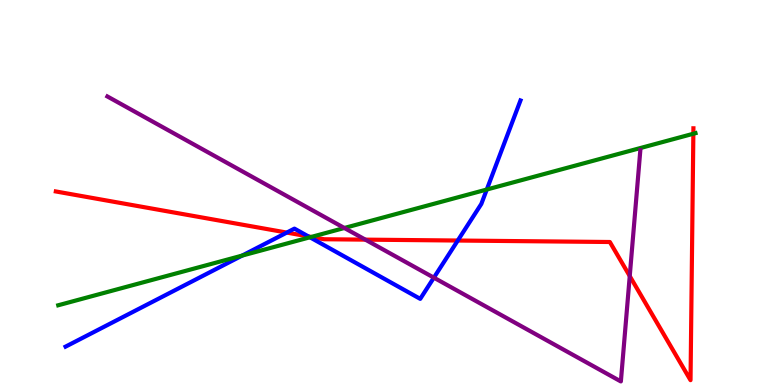[{'lines': ['blue', 'red'], 'intersections': [{'x': 3.7, 'y': 3.96}, {'x': 3.98, 'y': 3.86}, {'x': 5.91, 'y': 3.75}]}, {'lines': ['green', 'red'], 'intersections': [{'x': 4.02, 'y': 3.85}, {'x': 8.95, 'y': 6.53}]}, {'lines': ['purple', 'red'], 'intersections': [{'x': 4.71, 'y': 3.78}, {'x': 8.13, 'y': 2.83}]}, {'lines': ['blue', 'green'], 'intersections': [{'x': 3.12, 'y': 3.36}, {'x': 4.0, 'y': 3.84}, {'x': 6.28, 'y': 5.08}]}, {'lines': ['blue', 'purple'], 'intersections': [{'x': 5.6, 'y': 2.79}]}, {'lines': ['green', 'purple'], 'intersections': [{'x': 4.44, 'y': 4.08}]}]